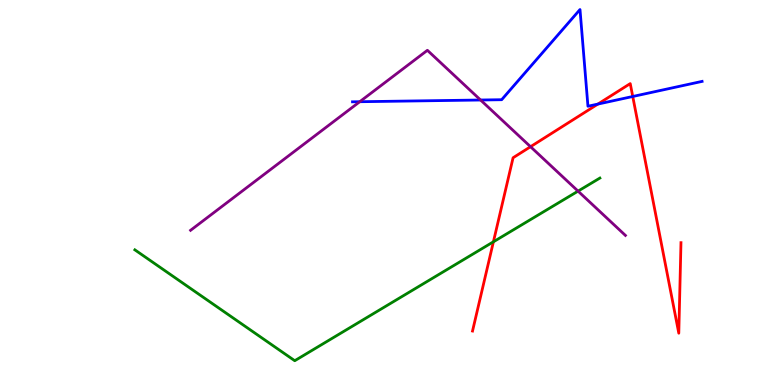[{'lines': ['blue', 'red'], 'intersections': [{'x': 7.71, 'y': 7.3}, {'x': 8.16, 'y': 7.49}]}, {'lines': ['green', 'red'], 'intersections': [{'x': 6.37, 'y': 3.72}]}, {'lines': ['purple', 'red'], 'intersections': [{'x': 6.85, 'y': 6.19}]}, {'lines': ['blue', 'green'], 'intersections': []}, {'lines': ['blue', 'purple'], 'intersections': [{'x': 4.64, 'y': 7.36}, {'x': 6.2, 'y': 7.4}]}, {'lines': ['green', 'purple'], 'intersections': [{'x': 7.46, 'y': 5.04}]}]